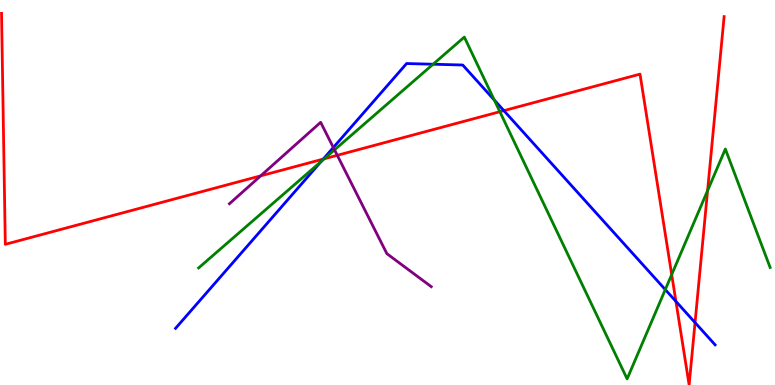[{'lines': ['blue', 'red'], 'intersections': [{'x': 4.17, 'y': 5.87}, {'x': 6.5, 'y': 7.13}, {'x': 8.72, 'y': 2.17}, {'x': 8.97, 'y': 1.62}]}, {'lines': ['green', 'red'], 'intersections': [{'x': 4.18, 'y': 5.88}, {'x': 6.45, 'y': 7.1}, {'x': 8.67, 'y': 2.87}, {'x': 9.13, 'y': 5.05}]}, {'lines': ['purple', 'red'], 'intersections': [{'x': 3.36, 'y': 5.43}, {'x': 4.35, 'y': 5.97}]}, {'lines': ['blue', 'green'], 'intersections': [{'x': 4.14, 'y': 5.81}, {'x': 5.59, 'y': 8.33}, {'x': 6.38, 'y': 7.4}, {'x': 8.58, 'y': 2.48}]}, {'lines': ['blue', 'purple'], 'intersections': [{'x': 4.3, 'y': 6.17}]}, {'lines': ['green', 'purple'], 'intersections': [{'x': 4.32, 'y': 6.11}]}]